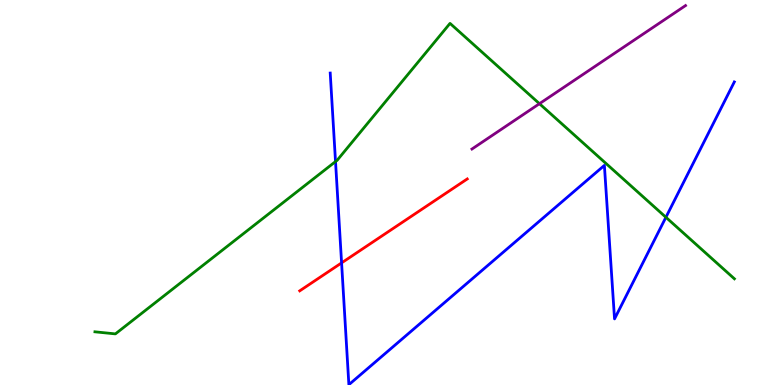[{'lines': ['blue', 'red'], 'intersections': [{'x': 4.41, 'y': 3.17}]}, {'lines': ['green', 'red'], 'intersections': []}, {'lines': ['purple', 'red'], 'intersections': []}, {'lines': ['blue', 'green'], 'intersections': [{'x': 4.33, 'y': 5.8}, {'x': 8.59, 'y': 4.36}]}, {'lines': ['blue', 'purple'], 'intersections': []}, {'lines': ['green', 'purple'], 'intersections': [{'x': 6.96, 'y': 7.31}]}]